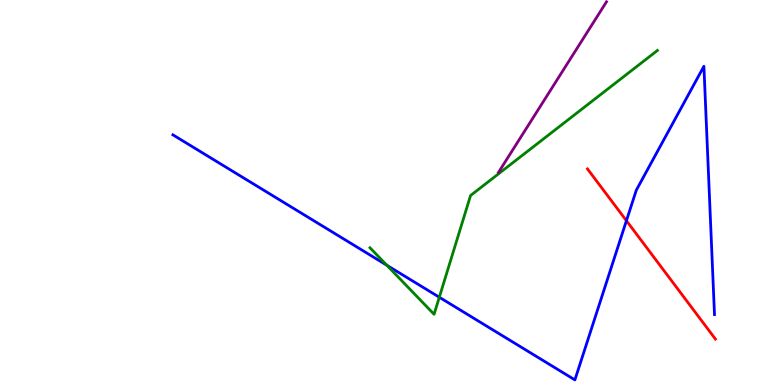[{'lines': ['blue', 'red'], 'intersections': [{'x': 8.08, 'y': 4.27}]}, {'lines': ['green', 'red'], 'intersections': []}, {'lines': ['purple', 'red'], 'intersections': []}, {'lines': ['blue', 'green'], 'intersections': [{'x': 4.99, 'y': 3.11}, {'x': 5.67, 'y': 2.28}]}, {'lines': ['blue', 'purple'], 'intersections': []}, {'lines': ['green', 'purple'], 'intersections': []}]